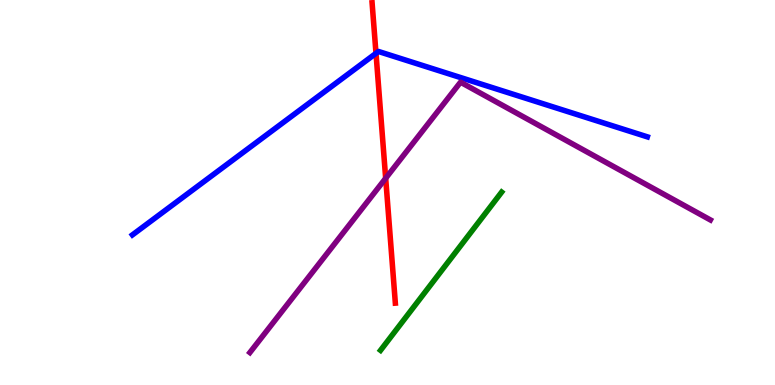[{'lines': ['blue', 'red'], 'intersections': [{'x': 4.85, 'y': 8.61}]}, {'lines': ['green', 'red'], 'intersections': []}, {'lines': ['purple', 'red'], 'intersections': [{'x': 4.98, 'y': 5.37}]}, {'lines': ['blue', 'green'], 'intersections': []}, {'lines': ['blue', 'purple'], 'intersections': []}, {'lines': ['green', 'purple'], 'intersections': []}]